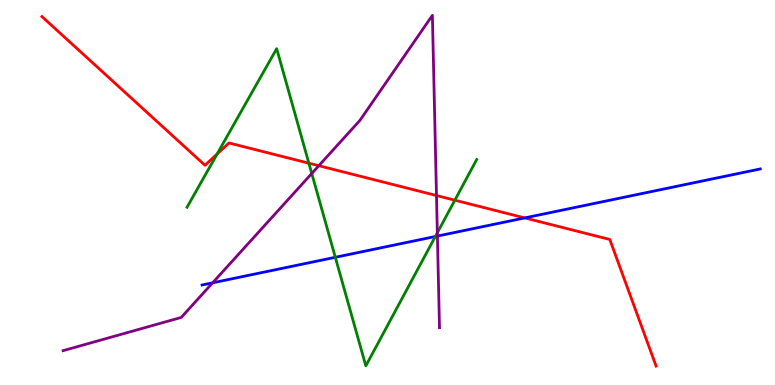[{'lines': ['blue', 'red'], 'intersections': [{'x': 6.77, 'y': 4.34}]}, {'lines': ['green', 'red'], 'intersections': [{'x': 2.8, 'y': 6.0}, {'x': 3.99, 'y': 5.76}, {'x': 5.87, 'y': 4.8}]}, {'lines': ['purple', 'red'], 'intersections': [{'x': 4.11, 'y': 5.7}, {'x': 5.63, 'y': 4.92}]}, {'lines': ['blue', 'green'], 'intersections': [{'x': 4.33, 'y': 3.32}, {'x': 5.62, 'y': 3.86}]}, {'lines': ['blue', 'purple'], 'intersections': [{'x': 2.74, 'y': 2.65}, {'x': 5.64, 'y': 3.87}]}, {'lines': ['green', 'purple'], 'intersections': [{'x': 4.02, 'y': 5.49}, {'x': 5.64, 'y': 3.95}]}]